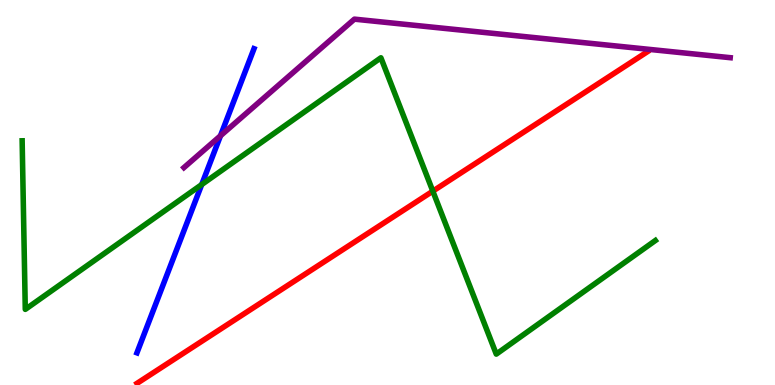[{'lines': ['blue', 'red'], 'intersections': []}, {'lines': ['green', 'red'], 'intersections': [{'x': 5.58, 'y': 5.04}]}, {'lines': ['purple', 'red'], 'intersections': []}, {'lines': ['blue', 'green'], 'intersections': [{'x': 2.6, 'y': 5.21}]}, {'lines': ['blue', 'purple'], 'intersections': [{'x': 2.85, 'y': 6.47}]}, {'lines': ['green', 'purple'], 'intersections': []}]